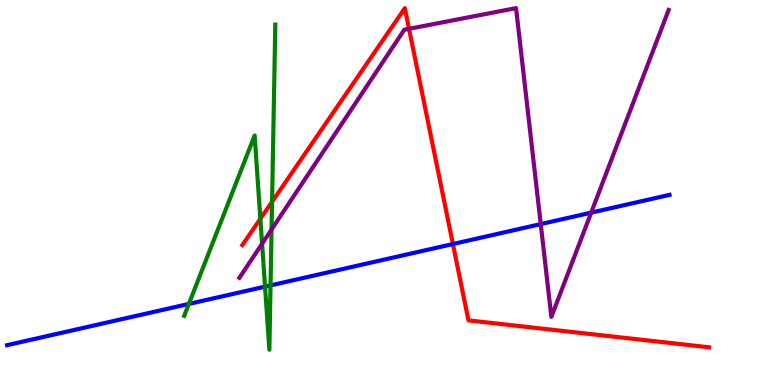[{'lines': ['blue', 'red'], 'intersections': [{'x': 5.84, 'y': 3.66}]}, {'lines': ['green', 'red'], 'intersections': [{'x': 3.36, 'y': 4.32}, {'x': 3.51, 'y': 4.76}]}, {'lines': ['purple', 'red'], 'intersections': [{'x': 5.28, 'y': 9.25}]}, {'lines': ['blue', 'green'], 'intersections': [{'x': 2.44, 'y': 2.11}, {'x': 3.42, 'y': 2.55}, {'x': 3.49, 'y': 2.59}]}, {'lines': ['blue', 'purple'], 'intersections': [{'x': 6.98, 'y': 4.18}, {'x': 7.63, 'y': 4.48}]}, {'lines': ['green', 'purple'], 'intersections': [{'x': 3.38, 'y': 3.67}, {'x': 3.5, 'y': 4.04}]}]